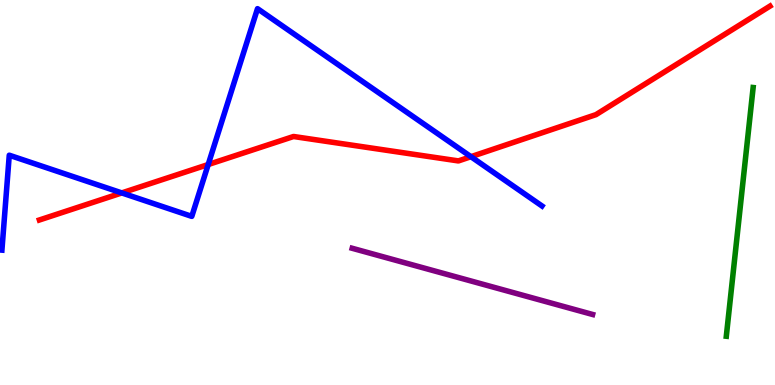[{'lines': ['blue', 'red'], 'intersections': [{'x': 1.57, 'y': 4.99}, {'x': 2.69, 'y': 5.73}, {'x': 6.08, 'y': 5.93}]}, {'lines': ['green', 'red'], 'intersections': []}, {'lines': ['purple', 'red'], 'intersections': []}, {'lines': ['blue', 'green'], 'intersections': []}, {'lines': ['blue', 'purple'], 'intersections': []}, {'lines': ['green', 'purple'], 'intersections': []}]